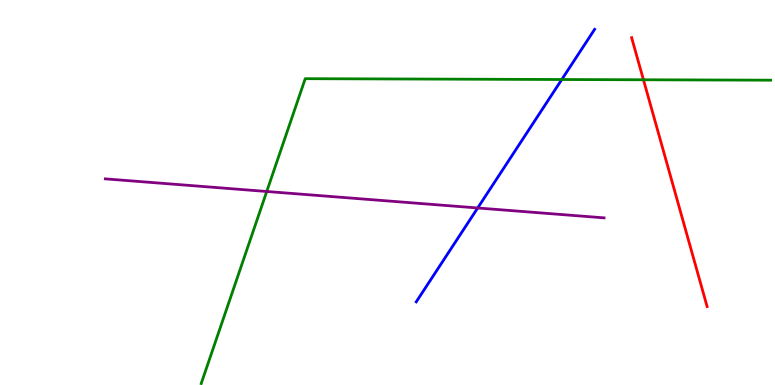[{'lines': ['blue', 'red'], 'intersections': []}, {'lines': ['green', 'red'], 'intersections': [{'x': 8.3, 'y': 7.93}]}, {'lines': ['purple', 'red'], 'intersections': []}, {'lines': ['blue', 'green'], 'intersections': [{'x': 7.25, 'y': 7.93}]}, {'lines': ['blue', 'purple'], 'intersections': [{'x': 6.16, 'y': 4.6}]}, {'lines': ['green', 'purple'], 'intersections': [{'x': 3.44, 'y': 5.03}]}]